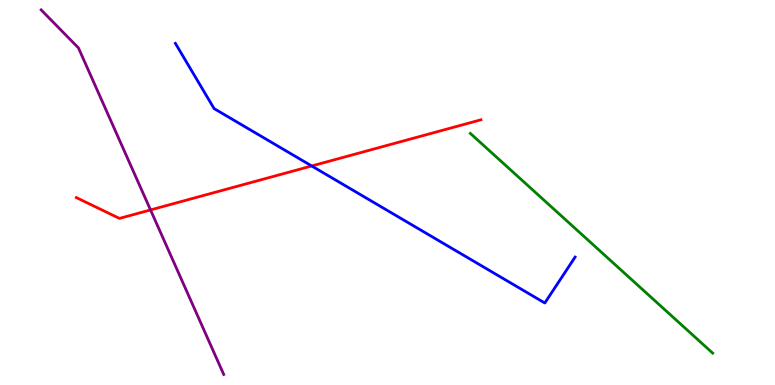[{'lines': ['blue', 'red'], 'intersections': [{'x': 4.02, 'y': 5.69}]}, {'lines': ['green', 'red'], 'intersections': []}, {'lines': ['purple', 'red'], 'intersections': [{'x': 1.94, 'y': 4.55}]}, {'lines': ['blue', 'green'], 'intersections': []}, {'lines': ['blue', 'purple'], 'intersections': []}, {'lines': ['green', 'purple'], 'intersections': []}]